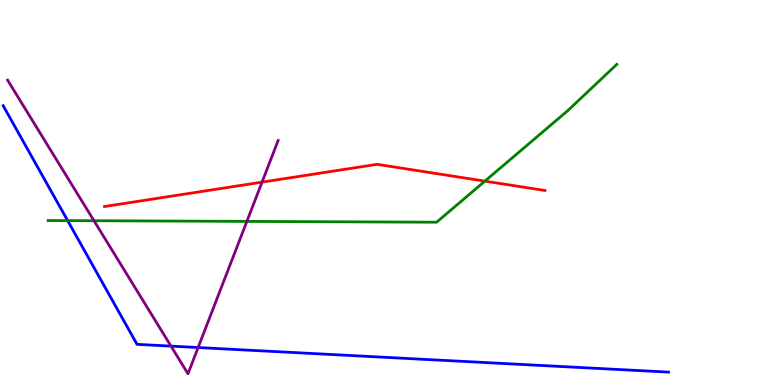[{'lines': ['blue', 'red'], 'intersections': []}, {'lines': ['green', 'red'], 'intersections': [{'x': 6.26, 'y': 5.3}]}, {'lines': ['purple', 'red'], 'intersections': [{'x': 3.38, 'y': 5.27}]}, {'lines': ['blue', 'green'], 'intersections': [{'x': 0.873, 'y': 4.27}]}, {'lines': ['blue', 'purple'], 'intersections': [{'x': 2.21, 'y': 1.01}, {'x': 2.56, 'y': 0.973}]}, {'lines': ['green', 'purple'], 'intersections': [{'x': 1.21, 'y': 4.27}, {'x': 3.19, 'y': 4.25}]}]